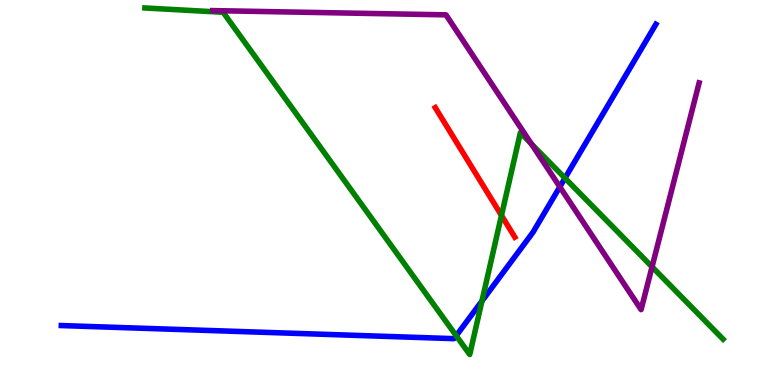[{'lines': ['blue', 'red'], 'intersections': []}, {'lines': ['green', 'red'], 'intersections': [{'x': 6.47, 'y': 4.4}]}, {'lines': ['purple', 'red'], 'intersections': []}, {'lines': ['blue', 'green'], 'intersections': [{'x': 5.89, 'y': 1.28}, {'x': 6.22, 'y': 2.18}, {'x': 7.29, 'y': 5.37}]}, {'lines': ['blue', 'purple'], 'intersections': [{'x': 7.22, 'y': 5.15}]}, {'lines': ['green', 'purple'], 'intersections': [{'x': 6.86, 'y': 6.26}, {'x': 8.41, 'y': 3.07}]}]